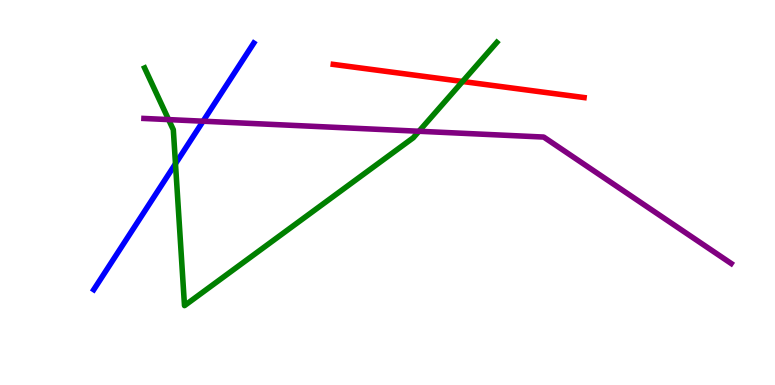[{'lines': ['blue', 'red'], 'intersections': []}, {'lines': ['green', 'red'], 'intersections': [{'x': 5.97, 'y': 7.88}]}, {'lines': ['purple', 'red'], 'intersections': []}, {'lines': ['blue', 'green'], 'intersections': [{'x': 2.26, 'y': 5.75}]}, {'lines': ['blue', 'purple'], 'intersections': [{'x': 2.62, 'y': 6.85}]}, {'lines': ['green', 'purple'], 'intersections': [{'x': 2.18, 'y': 6.89}, {'x': 5.41, 'y': 6.59}]}]